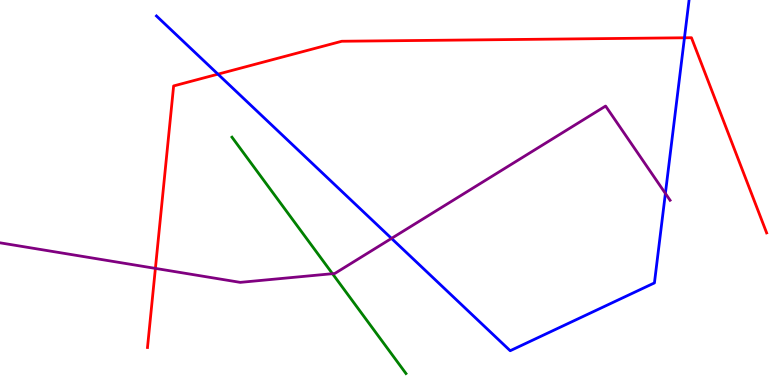[{'lines': ['blue', 'red'], 'intersections': [{'x': 2.81, 'y': 8.07}, {'x': 8.83, 'y': 9.02}]}, {'lines': ['green', 'red'], 'intersections': []}, {'lines': ['purple', 'red'], 'intersections': [{'x': 2.01, 'y': 3.03}]}, {'lines': ['blue', 'green'], 'intersections': []}, {'lines': ['blue', 'purple'], 'intersections': [{'x': 5.05, 'y': 3.81}, {'x': 8.59, 'y': 4.98}]}, {'lines': ['green', 'purple'], 'intersections': [{'x': 4.29, 'y': 2.89}]}]